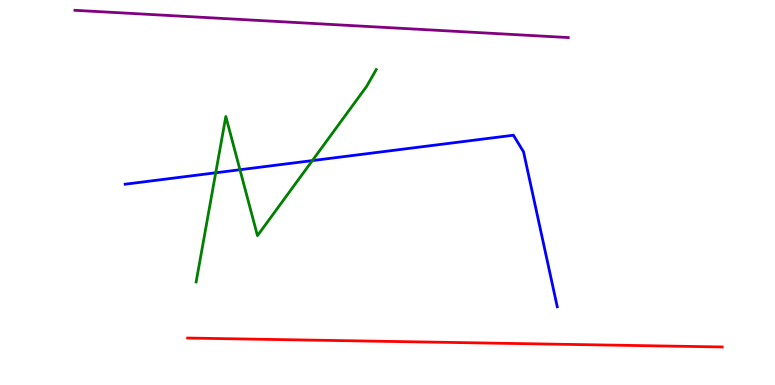[{'lines': ['blue', 'red'], 'intersections': []}, {'lines': ['green', 'red'], 'intersections': []}, {'lines': ['purple', 'red'], 'intersections': []}, {'lines': ['blue', 'green'], 'intersections': [{'x': 2.78, 'y': 5.51}, {'x': 3.1, 'y': 5.59}, {'x': 4.03, 'y': 5.83}]}, {'lines': ['blue', 'purple'], 'intersections': []}, {'lines': ['green', 'purple'], 'intersections': []}]